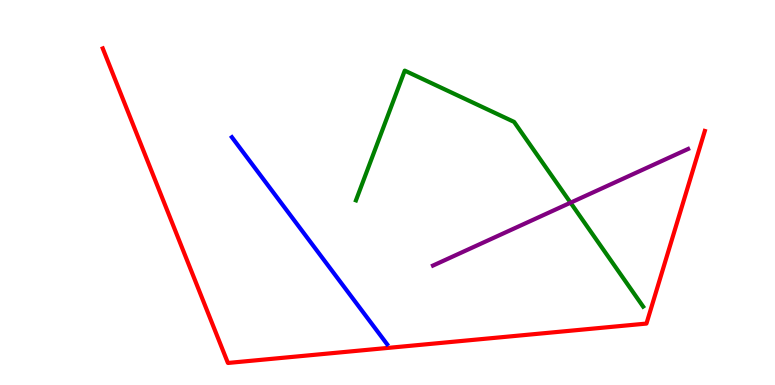[{'lines': ['blue', 'red'], 'intersections': []}, {'lines': ['green', 'red'], 'intersections': []}, {'lines': ['purple', 'red'], 'intersections': []}, {'lines': ['blue', 'green'], 'intersections': []}, {'lines': ['blue', 'purple'], 'intersections': []}, {'lines': ['green', 'purple'], 'intersections': [{'x': 7.36, 'y': 4.74}]}]